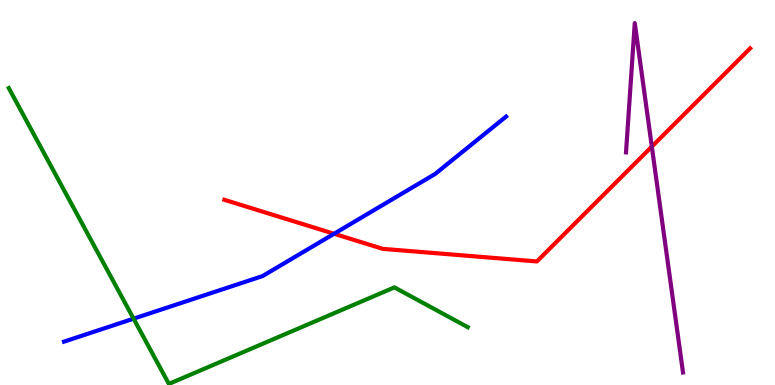[{'lines': ['blue', 'red'], 'intersections': [{'x': 4.31, 'y': 3.93}]}, {'lines': ['green', 'red'], 'intersections': []}, {'lines': ['purple', 'red'], 'intersections': [{'x': 8.41, 'y': 6.19}]}, {'lines': ['blue', 'green'], 'intersections': [{'x': 1.72, 'y': 1.72}]}, {'lines': ['blue', 'purple'], 'intersections': []}, {'lines': ['green', 'purple'], 'intersections': []}]